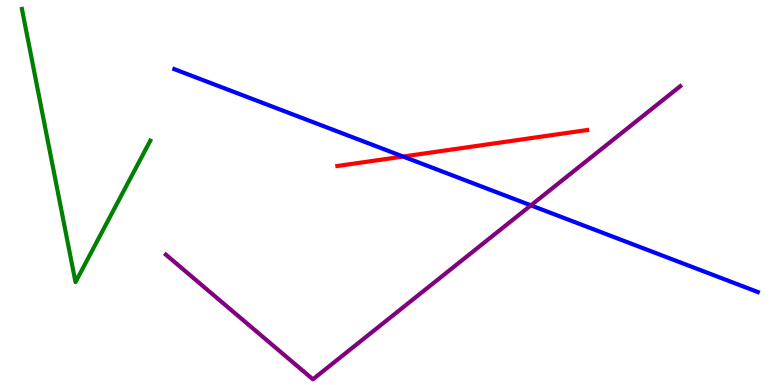[{'lines': ['blue', 'red'], 'intersections': [{'x': 5.2, 'y': 5.93}]}, {'lines': ['green', 'red'], 'intersections': []}, {'lines': ['purple', 'red'], 'intersections': []}, {'lines': ['blue', 'green'], 'intersections': []}, {'lines': ['blue', 'purple'], 'intersections': [{'x': 6.85, 'y': 4.67}]}, {'lines': ['green', 'purple'], 'intersections': []}]